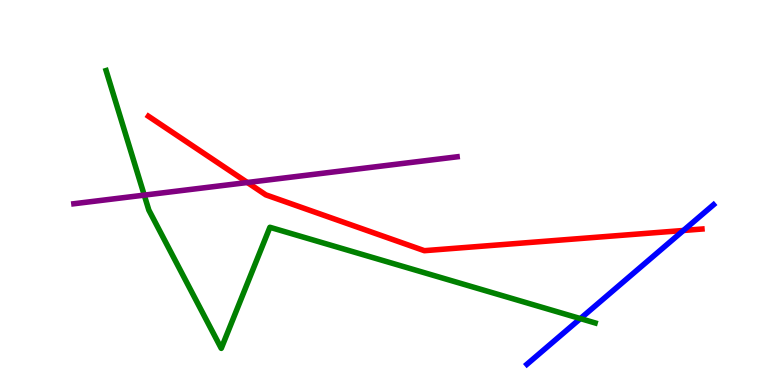[{'lines': ['blue', 'red'], 'intersections': [{'x': 8.82, 'y': 4.01}]}, {'lines': ['green', 'red'], 'intersections': []}, {'lines': ['purple', 'red'], 'intersections': [{'x': 3.19, 'y': 5.26}]}, {'lines': ['blue', 'green'], 'intersections': [{'x': 7.49, 'y': 1.73}]}, {'lines': ['blue', 'purple'], 'intersections': []}, {'lines': ['green', 'purple'], 'intersections': [{'x': 1.86, 'y': 4.93}]}]